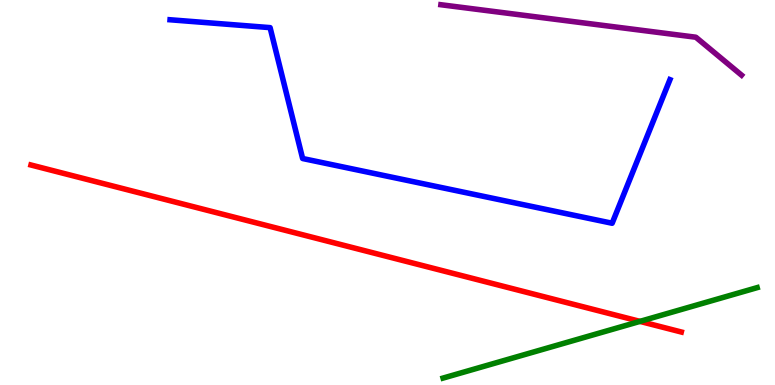[{'lines': ['blue', 'red'], 'intersections': []}, {'lines': ['green', 'red'], 'intersections': [{'x': 8.26, 'y': 1.65}]}, {'lines': ['purple', 'red'], 'intersections': []}, {'lines': ['blue', 'green'], 'intersections': []}, {'lines': ['blue', 'purple'], 'intersections': []}, {'lines': ['green', 'purple'], 'intersections': []}]